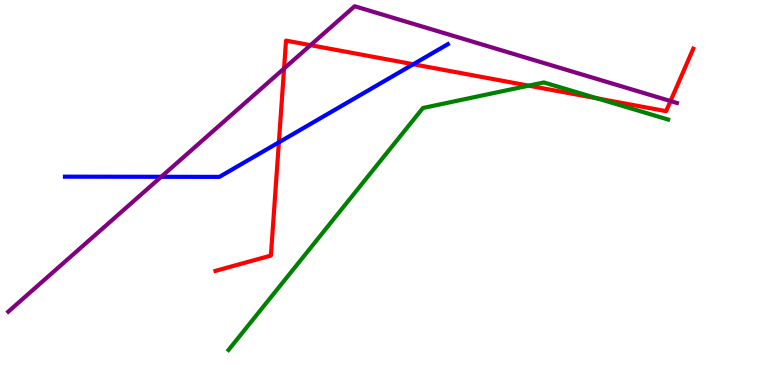[{'lines': ['blue', 'red'], 'intersections': [{'x': 3.6, 'y': 6.3}, {'x': 5.33, 'y': 8.33}]}, {'lines': ['green', 'red'], 'intersections': [{'x': 6.82, 'y': 7.78}, {'x': 7.71, 'y': 7.44}]}, {'lines': ['purple', 'red'], 'intersections': [{'x': 3.67, 'y': 8.22}, {'x': 4.01, 'y': 8.83}, {'x': 8.65, 'y': 7.38}]}, {'lines': ['blue', 'green'], 'intersections': []}, {'lines': ['blue', 'purple'], 'intersections': [{'x': 2.08, 'y': 5.41}]}, {'lines': ['green', 'purple'], 'intersections': []}]